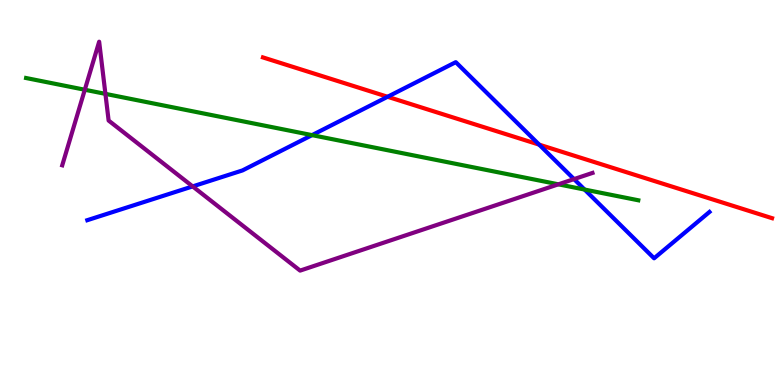[{'lines': ['blue', 'red'], 'intersections': [{'x': 5.0, 'y': 7.49}, {'x': 6.96, 'y': 6.24}]}, {'lines': ['green', 'red'], 'intersections': []}, {'lines': ['purple', 'red'], 'intersections': []}, {'lines': ['blue', 'green'], 'intersections': [{'x': 4.03, 'y': 6.49}, {'x': 7.54, 'y': 5.08}]}, {'lines': ['blue', 'purple'], 'intersections': [{'x': 2.49, 'y': 5.16}, {'x': 7.41, 'y': 5.35}]}, {'lines': ['green', 'purple'], 'intersections': [{'x': 1.09, 'y': 7.67}, {'x': 1.36, 'y': 7.56}, {'x': 7.2, 'y': 5.21}]}]